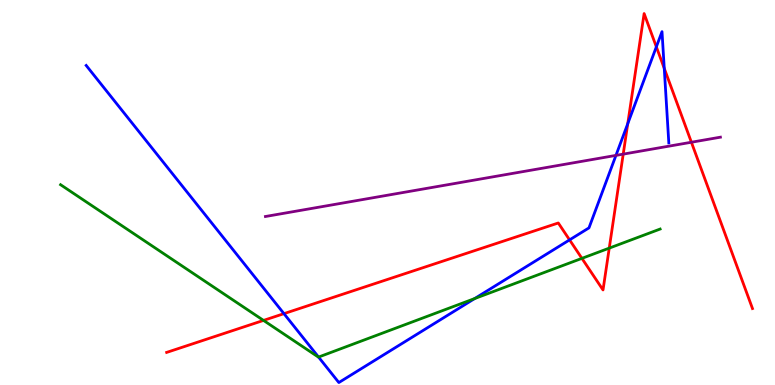[{'lines': ['blue', 'red'], 'intersections': [{'x': 3.66, 'y': 1.85}, {'x': 7.35, 'y': 3.77}, {'x': 8.1, 'y': 6.79}, {'x': 8.47, 'y': 8.78}, {'x': 8.57, 'y': 8.22}]}, {'lines': ['green', 'red'], 'intersections': [{'x': 3.4, 'y': 1.68}, {'x': 7.51, 'y': 3.29}, {'x': 7.86, 'y': 3.56}]}, {'lines': ['purple', 'red'], 'intersections': [{'x': 8.04, 'y': 6.0}, {'x': 8.92, 'y': 6.31}]}, {'lines': ['blue', 'green'], 'intersections': [{'x': 4.11, 'y': 0.725}, {'x': 6.13, 'y': 2.25}]}, {'lines': ['blue', 'purple'], 'intersections': [{'x': 7.95, 'y': 5.96}]}, {'lines': ['green', 'purple'], 'intersections': []}]